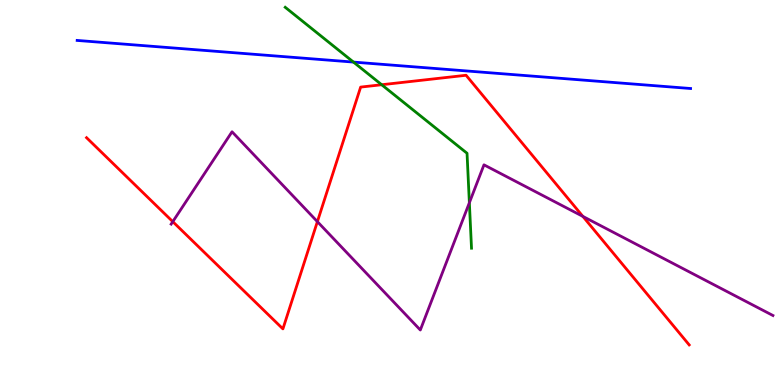[{'lines': ['blue', 'red'], 'intersections': []}, {'lines': ['green', 'red'], 'intersections': [{'x': 4.92, 'y': 7.8}]}, {'lines': ['purple', 'red'], 'intersections': [{'x': 2.23, 'y': 4.24}, {'x': 4.1, 'y': 4.24}, {'x': 7.52, 'y': 4.38}]}, {'lines': ['blue', 'green'], 'intersections': [{'x': 4.56, 'y': 8.39}]}, {'lines': ['blue', 'purple'], 'intersections': []}, {'lines': ['green', 'purple'], 'intersections': [{'x': 6.06, 'y': 4.73}]}]